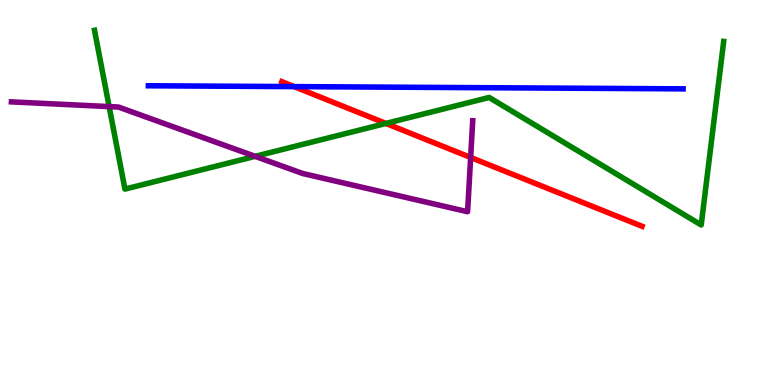[{'lines': ['blue', 'red'], 'intersections': [{'x': 3.8, 'y': 7.75}]}, {'lines': ['green', 'red'], 'intersections': [{'x': 4.98, 'y': 6.79}]}, {'lines': ['purple', 'red'], 'intersections': [{'x': 6.07, 'y': 5.91}]}, {'lines': ['blue', 'green'], 'intersections': []}, {'lines': ['blue', 'purple'], 'intersections': []}, {'lines': ['green', 'purple'], 'intersections': [{'x': 1.41, 'y': 7.23}, {'x': 3.29, 'y': 5.94}]}]